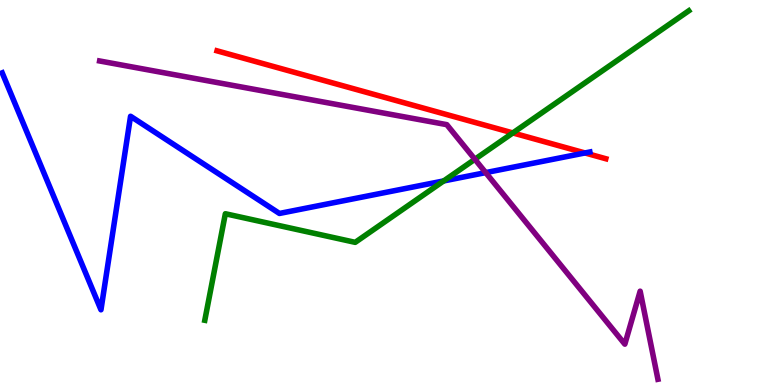[{'lines': ['blue', 'red'], 'intersections': [{'x': 7.55, 'y': 6.03}]}, {'lines': ['green', 'red'], 'intersections': [{'x': 6.62, 'y': 6.55}]}, {'lines': ['purple', 'red'], 'intersections': []}, {'lines': ['blue', 'green'], 'intersections': [{'x': 5.72, 'y': 5.3}]}, {'lines': ['blue', 'purple'], 'intersections': [{'x': 6.27, 'y': 5.52}]}, {'lines': ['green', 'purple'], 'intersections': [{'x': 6.13, 'y': 5.86}]}]